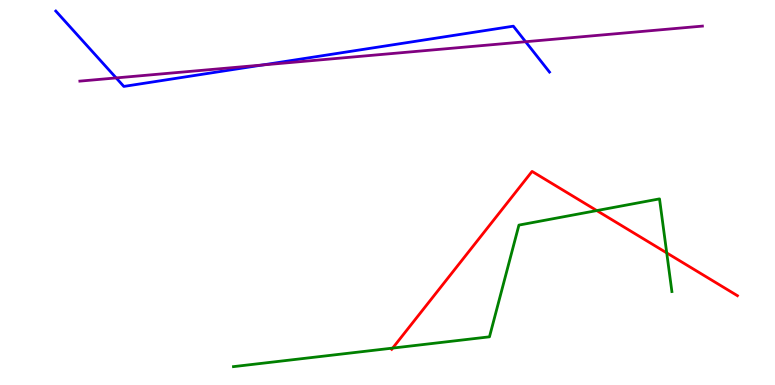[{'lines': ['blue', 'red'], 'intersections': []}, {'lines': ['green', 'red'], 'intersections': [{'x': 5.07, 'y': 0.959}, {'x': 7.7, 'y': 4.53}, {'x': 8.6, 'y': 3.43}]}, {'lines': ['purple', 'red'], 'intersections': []}, {'lines': ['blue', 'green'], 'intersections': []}, {'lines': ['blue', 'purple'], 'intersections': [{'x': 1.5, 'y': 7.98}, {'x': 3.39, 'y': 8.31}, {'x': 6.78, 'y': 8.92}]}, {'lines': ['green', 'purple'], 'intersections': []}]